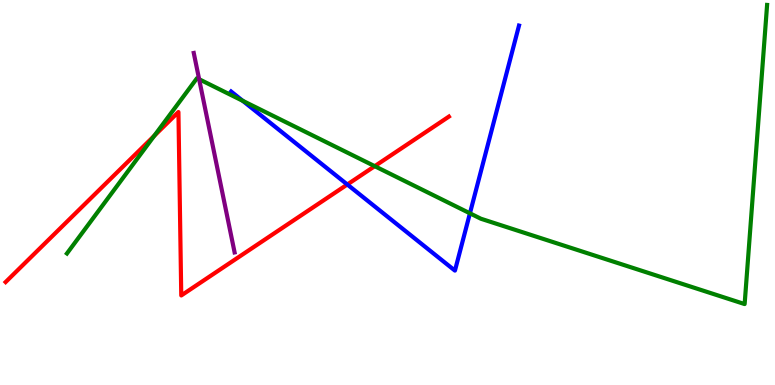[{'lines': ['blue', 'red'], 'intersections': [{'x': 4.48, 'y': 5.21}]}, {'lines': ['green', 'red'], 'intersections': [{'x': 1.99, 'y': 6.47}, {'x': 4.84, 'y': 5.68}]}, {'lines': ['purple', 'red'], 'intersections': []}, {'lines': ['blue', 'green'], 'intersections': [{'x': 3.13, 'y': 7.38}, {'x': 6.06, 'y': 4.46}]}, {'lines': ['blue', 'purple'], 'intersections': []}, {'lines': ['green', 'purple'], 'intersections': [{'x': 2.57, 'y': 7.94}]}]